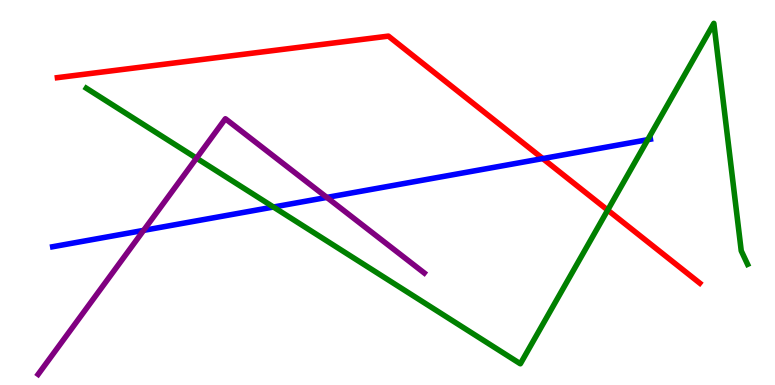[{'lines': ['blue', 'red'], 'intersections': [{'x': 7.0, 'y': 5.88}]}, {'lines': ['green', 'red'], 'intersections': [{'x': 7.84, 'y': 4.54}]}, {'lines': ['purple', 'red'], 'intersections': []}, {'lines': ['blue', 'green'], 'intersections': [{'x': 3.53, 'y': 4.62}, {'x': 8.36, 'y': 6.37}]}, {'lines': ['blue', 'purple'], 'intersections': [{'x': 1.85, 'y': 4.02}, {'x': 4.22, 'y': 4.87}]}, {'lines': ['green', 'purple'], 'intersections': [{'x': 2.54, 'y': 5.89}]}]